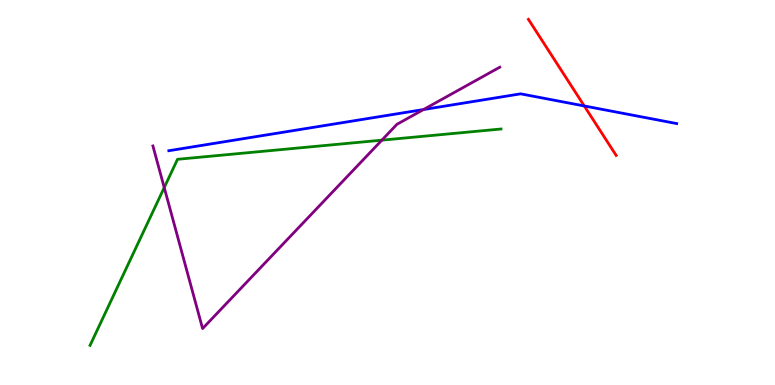[{'lines': ['blue', 'red'], 'intersections': [{'x': 7.54, 'y': 7.25}]}, {'lines': ['green', 'red'], 'intersections': []}, {'lines': ['purple', 'red'], 'intersections': []}, {'lines': ['blue', 'green'], 'intersections': []}, {'lines': ['blue', 'purple'], 'intersections': [{'x': 5.46, 'y': 7.15}]}, {'lines': ['green', 'purple'], 'intersections': [{'x': 2.12, 'y': 5.13}, {'x': 4.93, 'y': 6.36}]}]